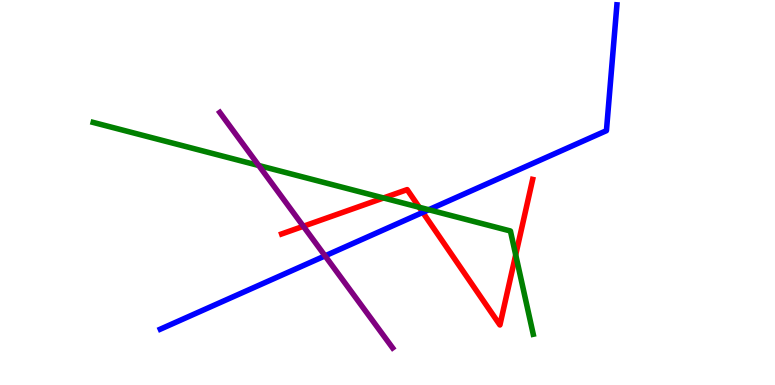[{'lines': ['blue', 'red'], 'intersections': [{'x': 5.46, 'y': 4.48}]}, {'lines': ['green', 'red'], 'intersections': [{'x': 4.95, 'y': 4.86}, {'x': 5.41, 'y': 4.62}, {'x': 6.65, 'y': 3.38}]}, {'lines': ['purple', 'red'], 'intersections': [{'x': 3.91, 'y': 4.12}]}, {'lines': ['blue', 'green'], 'intersections': [{'x': 5.53, 'y': 4.55}]}, {'lines': ['blue', 'purple'], 'intersections': [{'x': 4.19, 'y': 3.35}]}, {'lines': ['green', 'purple'], 'intersections': [{'x': 3.34, 'y': 5.7}]}]